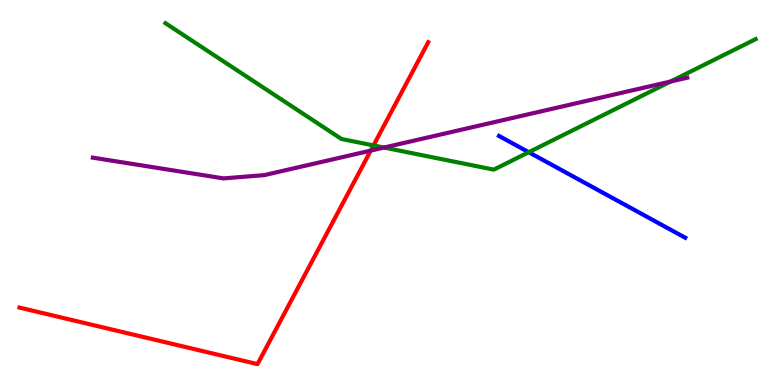[{'lines': ['blue', 'red'], 'intersections': []}, {'lines': ['green', 'red'], 'intersections': [{'x': 4.82, 'y': 6.22}]}, {'lines': ['purple', 'red'], 'intersections': [{'x': 4.78, 'y': 6.09}]}, {'lines': ['blue', 'green'], 'intersections': [{'x': 6.82, 'y': 6.05}]}, {'lines': ['blue', 'purple'], 'intersections': []}, {'lines': ['green', 'purple'], 'intersections': [{'x': 4.96, 'y': 6.17}, {'x': 8.65, 'y': 7.88}]}]